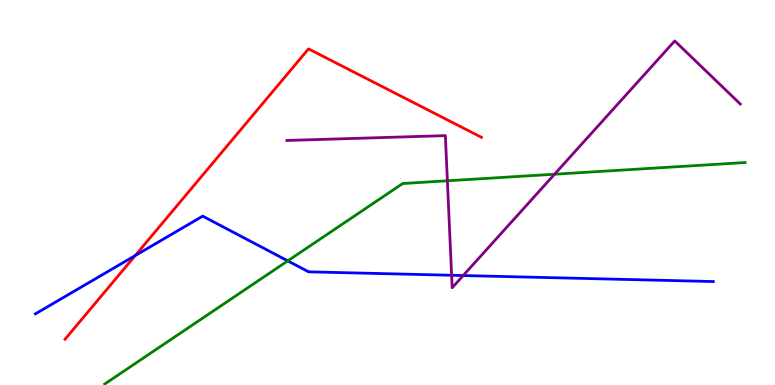[{'lines': ['blue', 'red'], 'intersections': [{'x': 1.74, 'y': 3.36}]}, {'lines': ['green', 'red'], 'intersections': []}, {'lines': ['purple', 'red'], 'intersections': []}, {'lines': ['blue', 'green'], 'intersections': [{'x': 3.71, 'y': 3.22}]}, {'lines': ['blue', 'purple'], 'intersections': [{'x': 5.83, 'y': 2.85}, {'x': 5.98, 'y': 2.84}]}, {'lines': ['green', 'purple'], 'intersections': [{'x': 5.77, 'y': 5.3}, {'x': 7.16, 'y': 5.47}]}]